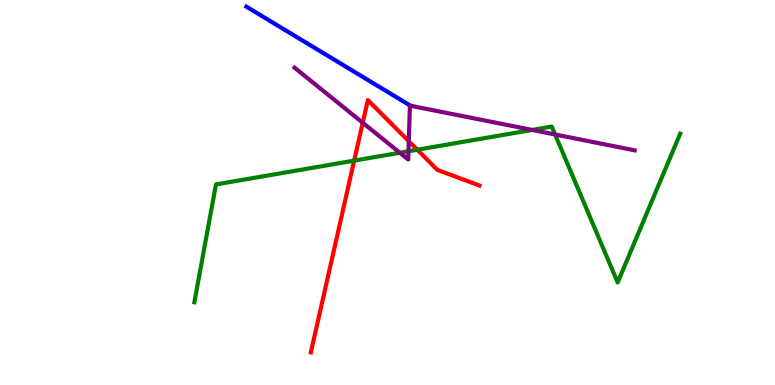[{'lines': ['blue', 'red'], 'intersections': []}, {'lines': ['green', 'red'], 'intersections': [{'x': 4.57, 'y': 5.83}, {'x': 5.38, 'y': 6.11}]}, {'lines': ['purple', 'red'], 'intersections': [{'x': 4.68, 'y': 6.81}, {'x': 5.27, 'y': 6.33}]}, {'lines': ['blue', 'green'], 'intersections': []}, {'lines': ['blue', 'purple'], 'intersections': [{'x': 5.3, 'y': 7.25}]}, {'lines': ['green', 'purple'], 'intersections': [{'x': 5.16, 'y': 6.03}, {'x': 5.27, 'y': 6.07}, {'x': 6.87, 'y': 6.63}, {'x': 7.16, 'y': 6.51}]}]